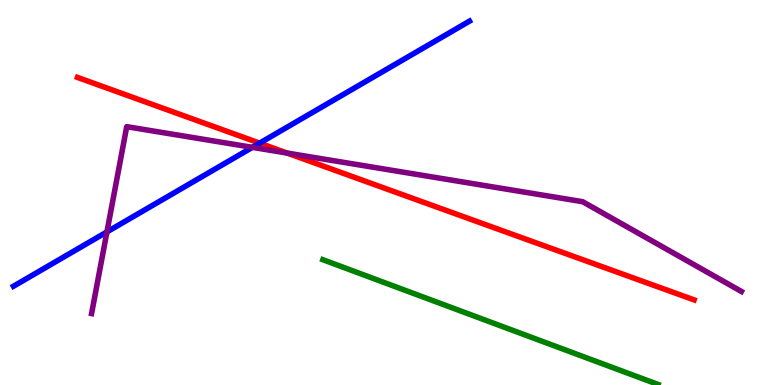[{'lines': ['blue', 'red'], 'intersections': [{'x': 3.35, 'y': 6.28}]}, {'lines': ['green', 'red'], 'intersections': []}, {'lines': ['purple', 'red'], 'intersections': [{'x': 3.71, 'y': 6.02}]}, {'lines': ['blue', 'green'], 'intersections': []}, {'lines': ['blue', 'purple'], 'intersections': [{'x': 1.38, 'y': 3.98}, {'x': 3.26, 'y': 6.17}]}, {'lines': ['green', 'purple'], 'intersections': []}]